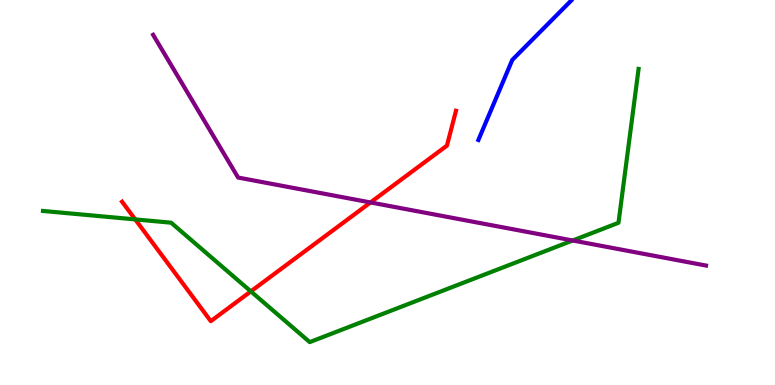[{'lines': ['blue', 'red'], 'intersections': []}, {'lines': ['green', 'red'], 'intersections': [{'x': 1.74, 'y': 4.3}, {'x': 3.24, 'y': 2.43}]}, {'lines': ['purple', 'red'], 'intersections': [{'x': 4.78, 'y': 4.74}]}, {'lines': ['blue', 'green'], 'intersections': []}, {'lines': ['blue', 'purple'], 'intersections': []}, {'lines': ['green', 'purple'], 'intersections': [{'x': 7.39, 'y': 3.75}]}]